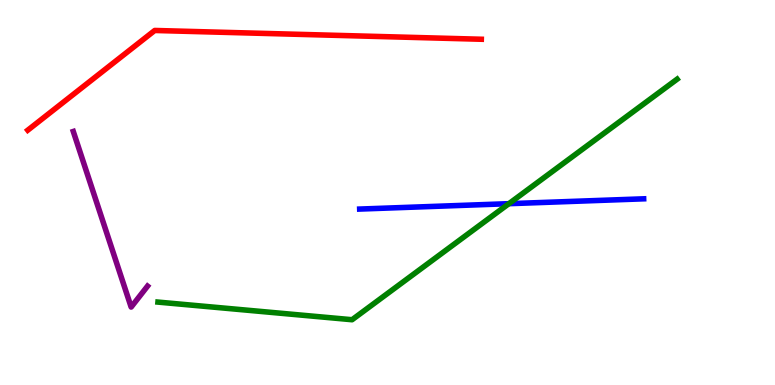[{'lines': ['blue', 'red'], 'intersections': []}, {'lines': ['green', 'red'], 'intersections': []}, {'lines': ['purple', 'red'], 'intersections': []}, {'lines': ['blue', 'green'], 'intersections': [{'x': 6.57, 'y': 4.71}]}, {'lines': ['blue', 'purple'], 'intersections': []}, {'lines': ['green', 'purple'], 'intersections': []}]